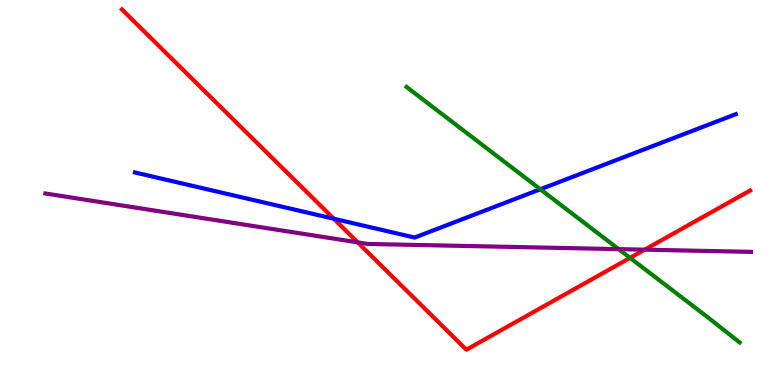[{'lines': ['blue', 'red'], 'intersections': [{'x': 4.31, 'y': 4.32}]}, {'lines': ['green', 'red'], 'intersections': [{'x': 8.13, 'y': 3.3}]}, {'lines': ['purple', 'red'], 'intersections': [{'x': 4.62, 'y': 3.7}, {'x': 8.32, 'y': 3.52}]}, {'lines': ['blue', 'green'], 'intersections': [{'x': 6.97, 'y': 5.08}]}, {'lines': ['blue', 'purple'], 'intersections': []}, {'lines': ['green', 'purple'], 'intersections': [{'x': 7.98, 'y': 3.53}]}]